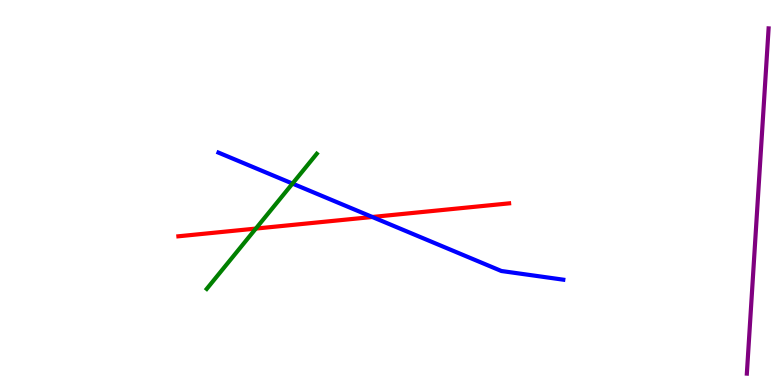[{'lines': ['blue', 'red'], 'intersections': [{'x': 4.8, 'y': 4.36}]}, {'lines': ['green', 'red'], 'intersections': [{'x': 3.3, 'y': 4.06}]}, {'lines': ['purple', 'red'], 'intersections': []}, {'lines': ['blue', 'green'], 'intersections': [{'x': 3.77, 'y': 5.23}]}, {'lines': ['blue', 'purple'], 'intersections': []}, {'lines': ['green', 'purple'], 'intersections': []}]